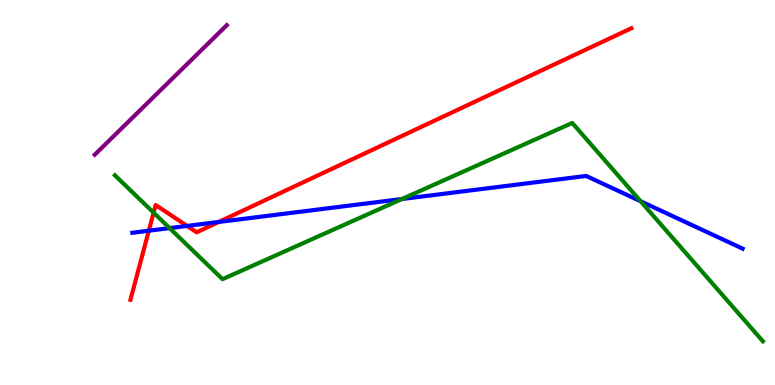[{'lines': ['blue', 'red'], 'intersections': [{'x': 1.92, 'y': 4.01}, {'x': 2.41, 'y': 4.13}, {'x': 2.82, 'y': 4.23}]}, {'lines': ['green', 'red'], 'intersections': [{'x': 1.98, 'y': 4.48}]}, {'lines': ['purple', 'red'], 'intersections': []}, {'lines': ['blue', 'green'], 'intersections': [{'x': 2.19, 'y': 4.08}, {'x': 5.19, 'y': 4.83}, {'x': 8.27, 'y': 4.77}]}, {'lines': ['blue', 'purple'], 'intersections': []}, {'lines': ['green', 'purple'], 'intersections': []}]